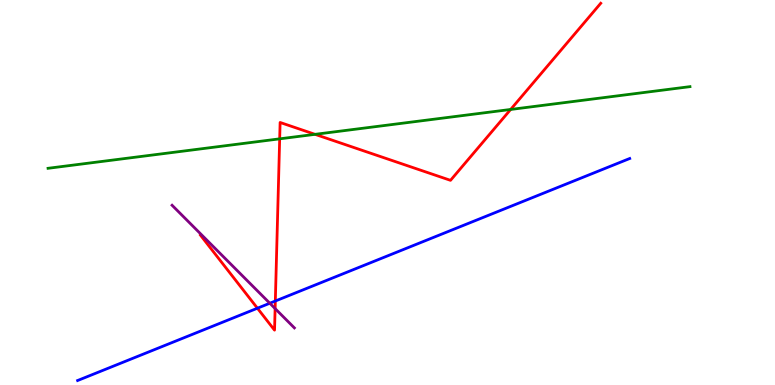[{'lines': ['blue', 'red'], 'intersections': [{'x': 3.32, 'y': 1.99}, {'x': 3.55, 'y': 2.18}]}, {'lines': ['green', 'red'], 'intersections': [{'x': 3.61, 'y': 6.39}, {'x': 4.07, 'y': 6.51}, {'x': 6.59, 'y': 7.16}]}, {'lines': ['purple', 'red'], 'intersections': [{'x': 3.55, 'y': 1.98}]}, {'lines': ['blue', 'green'], 'intersections': []}, {'lines': ['blue', 'purple'], 'intersections': [{'x': 3.48, 'y': 2.12}]}, {'lines': ['green', 'purple'], 'intersections': []}]